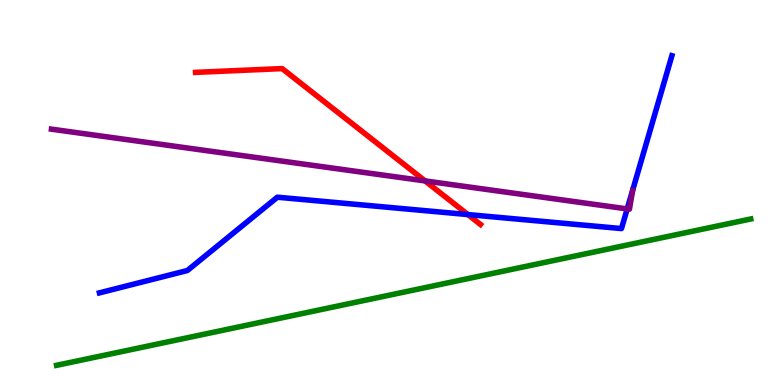[{'lines': ['blue', 'red'], 'intersections': [{'x': 6.04, 'y': 4.43}]}, {'lines': ['green', 'red'], 'intersections': []}, {'lines': ['purple', 'red'], 'intersections': [{'x': 5.48, 'y': 5.3}]}, {'lines': ['blue', 'green'], 'intersections': []}, {'lines': ['blue', 'purple'], 'intersections': [{'x': 8.09, 'y': 4.57}]}, {'lines': ['green', 'purple'], 'intersections': []}]